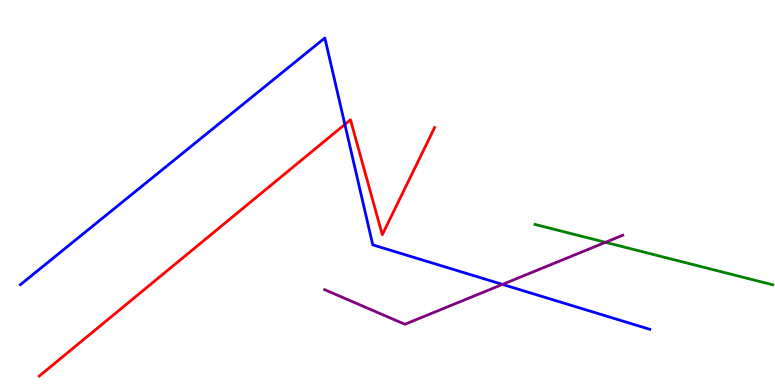[{'lines': ['blue', 'red'], 'intersections': [{'x': 4.45, 'y': 6.77}]}, {'lines': ['green', 'red'], 'intersections': []}, {'lines': ['purple', 'red'], 'intersections': []}, {'lines': ['blue', 'green'], 'intersections': []}, {'lines': ['blue', 'purple'], 'intersections': [{'x': 6.48, 'y': 2.61}]}, {'lines': ['green', 'purple'], 'intersections': [{'x': 7.81, 'y': 3.71}]}]